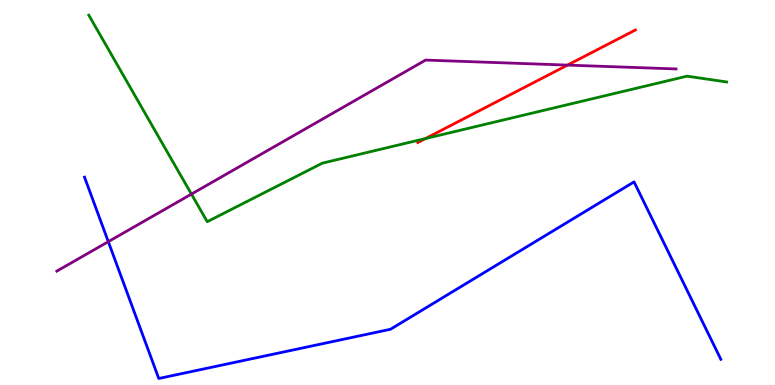[{'lines': ['blue', 'red'], 'intersections': []}, {'lines': ['green', 'red'], 'intersections': [{'x': 5.49, 'y': 6.4}]}, {'lines': ['purple', 'red'], 'intersections': [{'x': 7.32, 'y': 8.31}]}, {'lines': ['blue', 'green'], 'intersections': []}, {'lines': ['blue', 'purple'], 'intersections': [{'x': 1.4, 'y': 3.72}]}, {'lines': ['green', 'purple'], 'intersections': [{'x': 2.47, 'y': 4.96}]}]